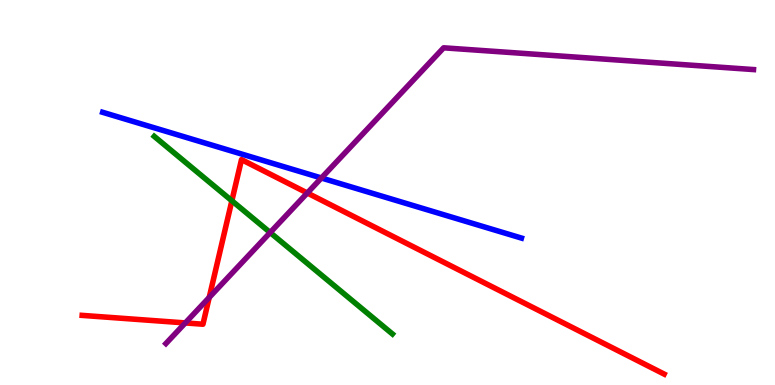[{'lines': ['blue', 'red'], 'intersections': []}, {'lines': ['green', 'red'], 'intersections': [{'x': 2.99, 'y': 4.79}]}, {'lines': ['purple', 'red'], 'intersections': [{'x': 2.39, 'y': 1.61}, {'x': 2.7, 'y': 2.27}, {'x': 3.97, 'y': 4.99}]}, {'lines': ['blue', 'green'], 'intersections': []}, {'lines': ['blue', 'purple'], 'intersections': [{'x': 4.15, 'y': 5.38}]}, {'lines': ['green', 'purple'], 'intersections': [{'x': 3.49, 'y': 3.96}]}]